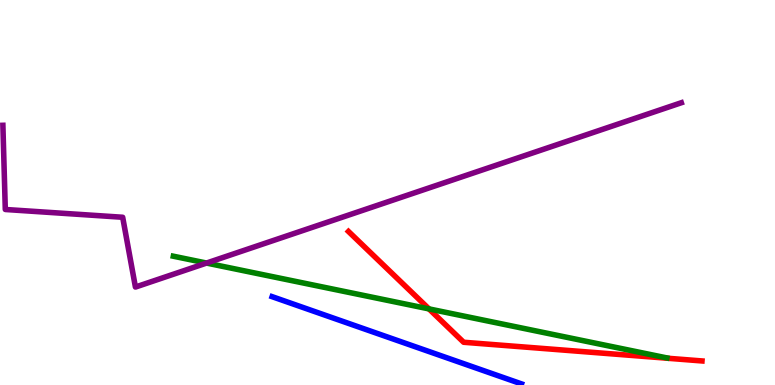[{'lines': ['blue', 'red'], 'intersections': []}, {'lines': ['green', 'red'], 'intersections': [{'x': 5.54, 'y': 1.98}]}, {'lines': ['purple', 'red'], 'intersections': []}, {'lines': ['blue', 'green'], 'intersections': []}, {'lines': ['blue', 'purple'], 'intersections': []}, {'lines': ['green', 'purple'], 'intersections': [{'x': 2.66, 'y': 3.17}]}]